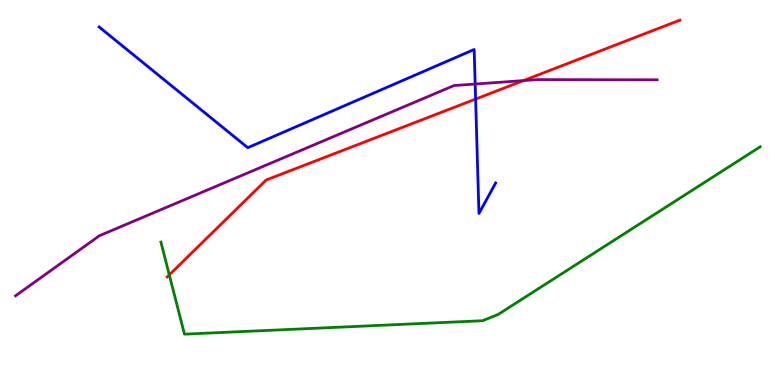[{'lines': ['blue', 'red'], 'intersections': [{'x': 6.14, 'y': 7.43}]}, {'lines': ['green', 'red'], 'intersections': [{'x': 2.18, 'y': 2.86}]}, {'lines': ['purple', 'red'], 'intersections': [{'x': 6.75, 'y': 7.91}]}, {'lines': ['blue', 'green'], 'intersections': []}, {'lines': ['blue', 'purple'], 'intersections': [{'x': 6.13, 'y': 7.82}]}, {'lines': ['green', 'purple'], 'intersections': []}]